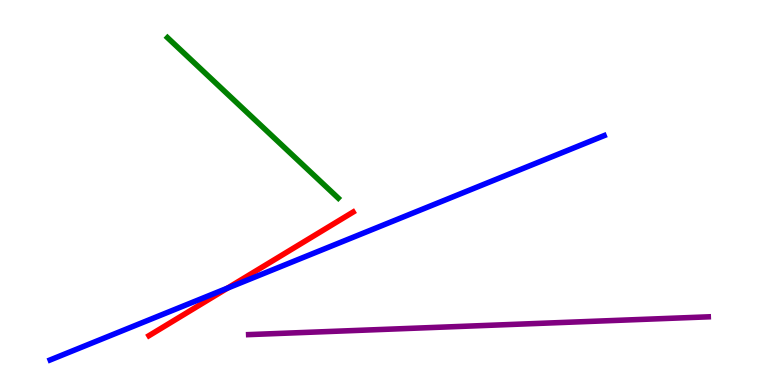[{'lines': ['blue', 'red'], 'intersections': [{'x': 2.94, 'y': 2.52}]}, {'lines': ['green', 'red'], 'intersections': []}, {'lines': ['purple', 'red'], 'intersections': []}, {'lines': ['blue', 'green'], 'intersections': []}, {'lines': ['blue', 'purple'], 'intersections': []}, {'lines': ['green', 'purple'], 'intersections': []}]